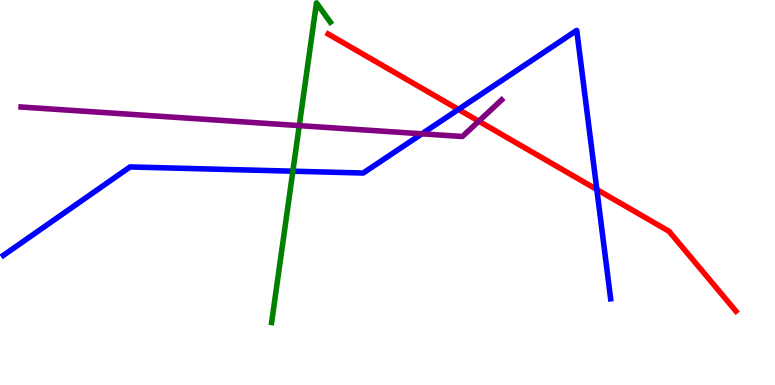[{'lines': ['blue', 'red'], 'intersections': [{'x': 5.92, 'y': 7.16}, {'x': 7.7, 'y': 5.08}]}, {'lines': ['green', 'red'], 'intersections': []}, {'lines': ['purple', 'red'], 'intersections': [{'x': 6.18, 'y': 6.85}]}, {'lines': ['blue', 'green'], 'intersections': [{'x': 3.78, 'y': 5.55}]}, {'lines': ['blue', 'purple'], 'intersections': [{'x': 5.44, 'y': 6.52}]}, {'lines': ['green', 'purple'], 'intersections': [{'x': 3.86, 'y': 6.74}]}]